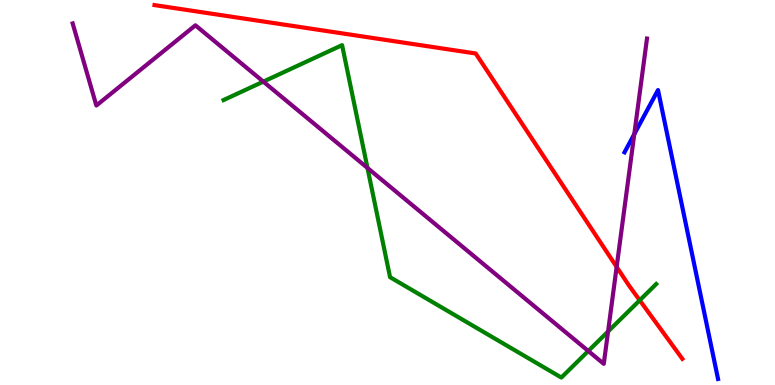[{'lines': ['blue', 'red'], 'intersections': []}, {'lines': ['green', 'red'], 'intersections': [{'x': 8.25, 'y': 2.2}]}, {'lines': ['purple', 'red'], 'intersections': [{'x': 7.96, 'y': 3.07}]}, {'lines': ['blue', 'green'], 'intersections': []}, {'lines': ['blue', 'purple'], 'intersections': [{'x': 8.18, 'y': 6.52}]}, {'lines': ['green', 'purple'], 'intersections': [{'x': 3.4, 'y': 7.88}, {'x': 4.74, 'y': 5.64}, {'x': 7.59, 'y': 0.883}, {'x': 7.85, 'y': 1.39}]}]